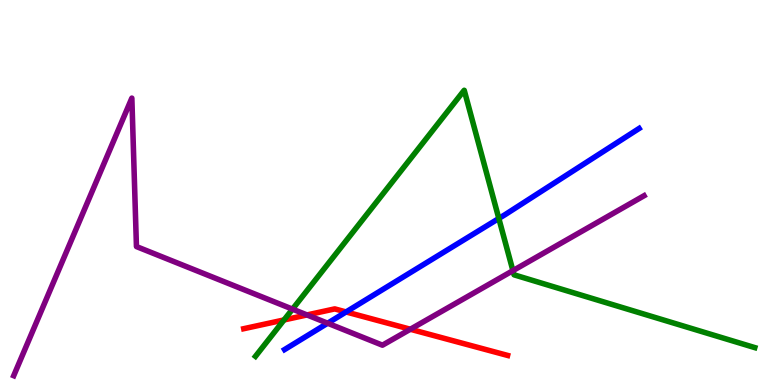[{'lines': ['blue', 'red'], 'intersections': [{'x': 4.47, 'y': 1.9}]}, {'lines': ['green', 'red'], 'intersections': [{'x': 3.66, 'y': 1.69}]}, {'lines': ['purple', 'red'], 'intersections': [{'x': 3.96, 'y': 1.82}, {'x': 5.29, 'y': 1.45}]}, {'lines': ['blue', 'green'], 'intersections': [{'x': 6.44, 'y': 4.33}]}, {'lines': ['blue', 'purple'], 'intersections': [{'x': 4.23, 'y': 1.6}]}, {'lines': ['green', 'purple'], 'intersections': [{'x': 3.77, 'y': 1.97}, {'x': 6.62, 'y': 2.97}]}]